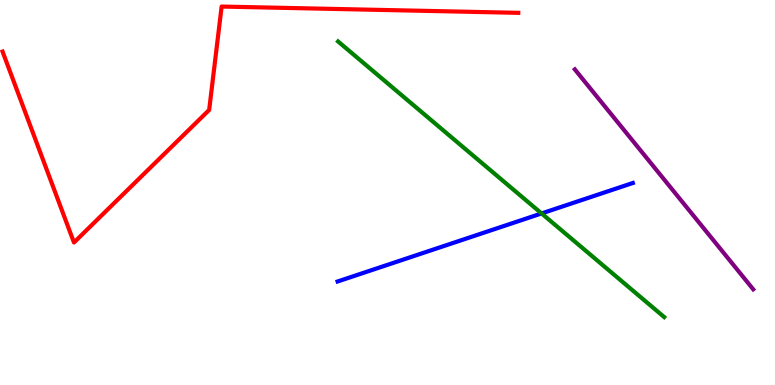[{'lines': ['blue', 'red'], 'intersections': []}, {'lines': ['green', 'red'], 'intersections': []}, {'lines': ['purple', 'red'], 'intersections': []}, {'lines': ['blue', 'green'], 'intersections': [{'x': 6.99, 'y': 4.46}]}, {'lines': ['blue', 'purple'], 'intersections': []}, {'lines': ['green', 'purple'], 'intersections': []}]